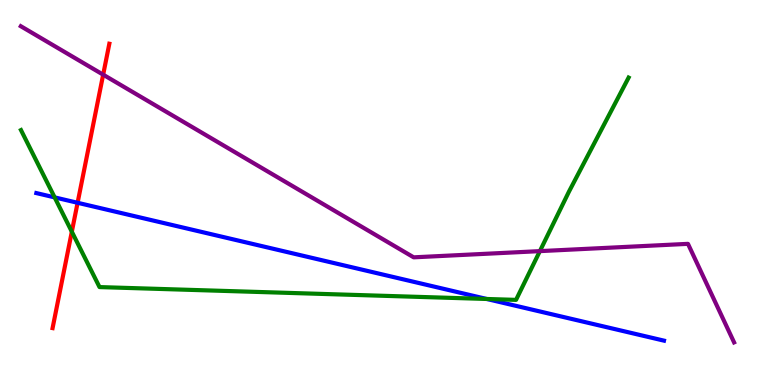[{'lines': ['blue', 'red'], 'intersections': [{'x': 1.0, 'y': 4.73}]}, {'lines': ['green', 'red'], 'intersections': [{'x': 0.927, 'y': 3.98}]}, {'lines': ['purple', 'red'], 'intersections': [{'x': 1.33, 'y': 8.06}]}, {'lines': ['blue', 'green'], 'intersections': [{'x': 0.705, 'y': 4.87}, {'x': 6.28, 'y': 2.23}]}, {'lines': ['blue', 'purple'], 'intersections': []}, {'lines': ['green', 'purple'], 'intersections': [{'x': 6.97, 'y': 3.48}]}]